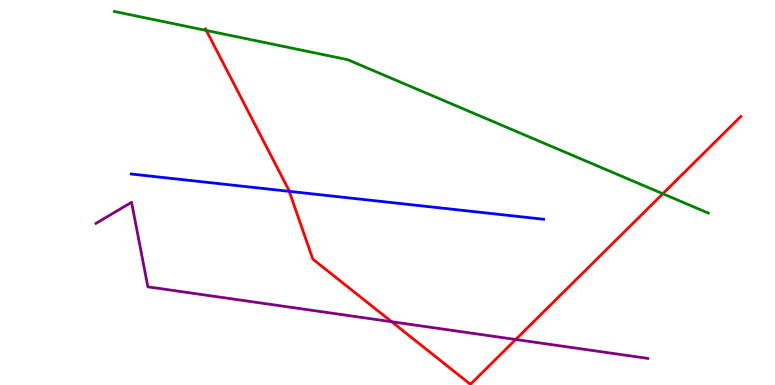[{'lines': ['blue', 'red'], 'intersections': [{'x': 3.73, 'y': 5.03}]}, {'lines': ['green', 'red'], 'intersections': [{'x': 2.66, 'y': 9.21}, {'x': 8.55, 'y': 4.97}]}, {'lines': ['purple', 'red'], 'intersections': [{'x': 5.05, 'y': 1.64}, {'x': 6.65, 'y': 1.18}]}, {'lines': ['blue', 'green'], 'intersections': []}, {'lines': ['blue', 'purple'], 'intersections': []}, {'lines': ['green', 'purple'], 'intersections': []}]